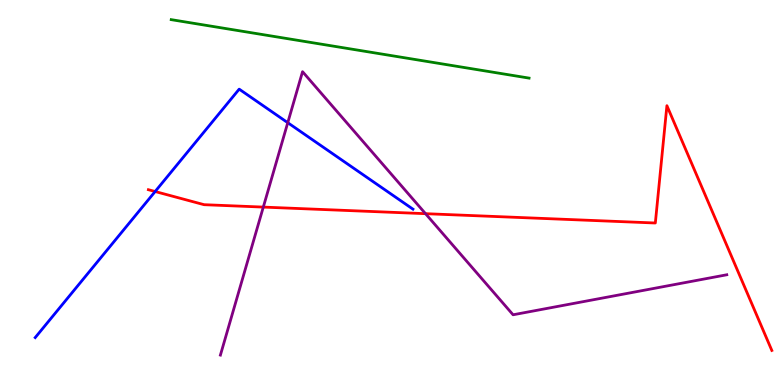[{'lines': ['blue', 'red'], 'intersections': [{'x': 2.0, 'y': 5.03}]}, {'lines': ['green', 'red'], 'intersections': []}, {'lines': ['purple', 'red'], 'intersections': [{'x': 3.4, 'y': 4.62}, {'x': 5.49, 'y': 4.45}]}, {'lines': ['blue', 'green'], 'intersections': []}, {'lines': ['blue', 'purple'], 'intersections': [{'x': 3.71, 'y': 6.81}]}, {'lines': ['green', 'purple'], 'intersections': []}]